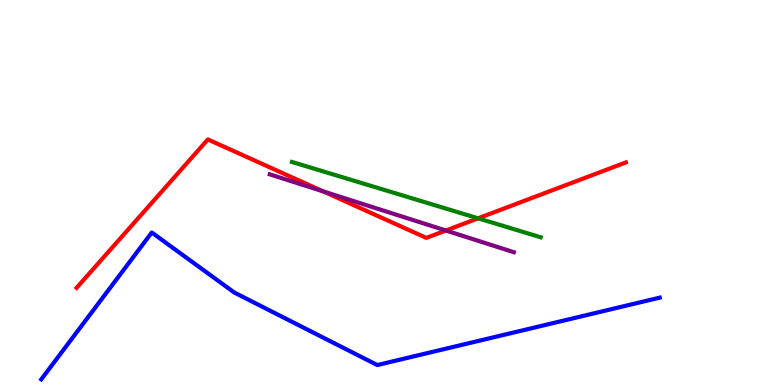[{'lines': ['blue', 'red'], 'intersections': []}, {'lines': ['green', 'red'], 'intersections': [{'x': 6.17, 'y': 4.33}]}, {'lines': ['purple', 'red'], 'intersections': [{'x': 4.17, 'y': 5.03}, {'x': 5.75, 'y': 4.01}]}, {'lines': ['blue', 'green'], 'intersections': []}, {'lines': ['blue', 'purple'], 'intersections': []}, {'lines': ['green', 'purple'], 'intersections': []}]